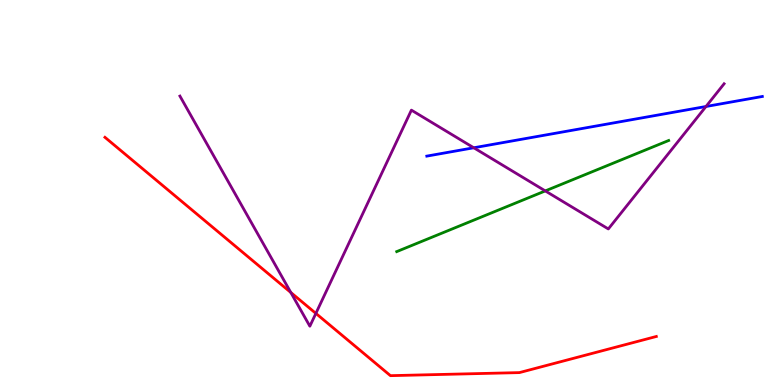[{'lines': ['blue', 'red'], 'intersections': []}, {'lines': ['green', 'red'], 'intersections': []}, {'lines': ['purple', 'red'], 'intersections': [{'x': 3.75, 'y': 2.4}, {'x': 4.08, 'y': 1.86}]}, {'lines': ['blue', 'green'], 'intersections': []}, {'lines': ['blue', 'purple'], 'intersections': [{'x': 6.11, 'y': 6.16}, {'x': 9.11, 'y': 7.23}]}, {'lines': ['green', 'purple'], 'intersections': [{'x': 7.04, 'y': 5.04}]}]